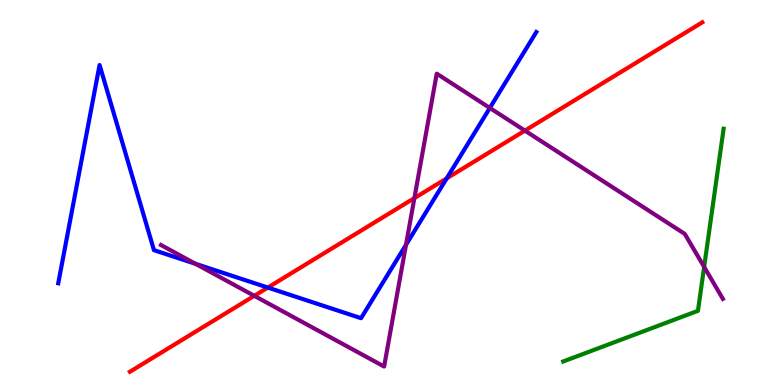[{'lines': ['blue', 'red'], 'intersections': [{'x': 3.46, 'y': 2.53}, {'x': 5.76, 'y': 5.37}]}, {'lines': ['green', 'red'], 'intersections': []}, {'lines': ['purple', 'red'], 'intersections': [{'x': 3.28, 'y': 2.32}, {'x': 5.35, 'y': 4.85}, {'x': 6.77, 'y': 6.61}]}, {'lines': ['blue', 'green'], 'intersections': []}, {'lines': ['blue', 'purple'], 'intersections': [{'x': 2.52, 'y': 3.15}, {'x': 5.24, 'y': 3.64}, {'x': 6.32, 'y': 7.2}]}, {'lines': ['green', 'purple'], 'intersections': [{'x': 9.09, 'y': 3.07}]}]